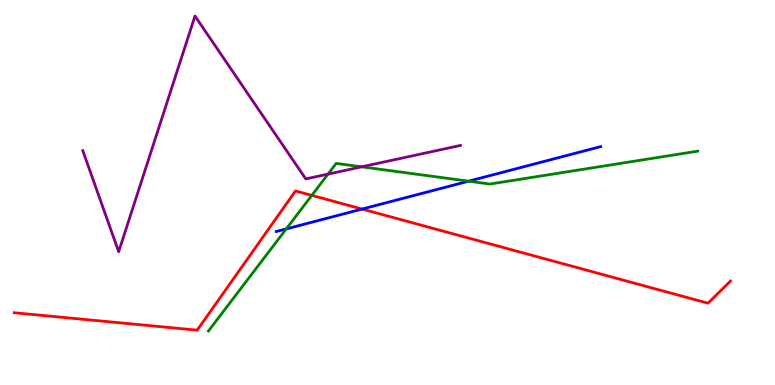[{'lines': ['blue', 'red'], 'intersections': [{'x': 4.67, 'y': 4.57}]}, {'lines': ['green', 'red'], 'intersections': [{'x': 4.02, 'y': 4.93}]}, {'lines': ['purple', 'red'], 'intersections': []}, {'lines': ['blue', 'green'], 'intersections': [{'x': 3.69, 'y': 4.05}, {'x': 6.05, 'y': 5.29}]}, {'lines': ['blue', 'purple'], 'intersections': []}, {'lines': ['green', 'purple'], 'intersections': [{'x': 4.23, 'y': 5.48}, {'x': 4.67, 'y': 5.67}]}]